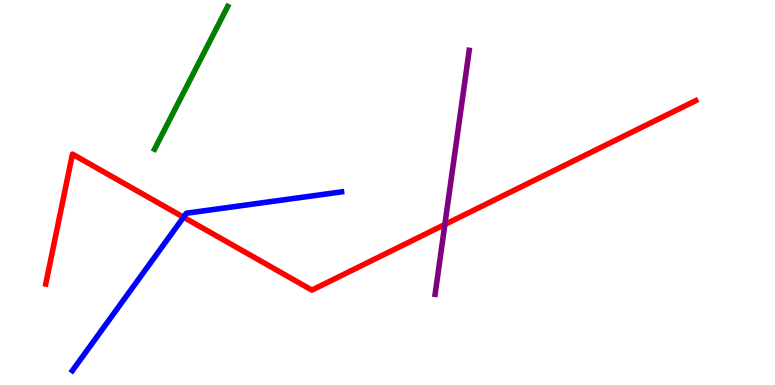[{'lines': ['blue', 'red'], 'intersections': [{'x': 2.37, 'y': 4.36}]}, {'lines': ['green', 'red'], 'intersections': []}, {'lines': ['purple', 'red'], 'intersections': [{'x': 5.74, 'y': 4.17}]}, {'lines': ['blue', 'green'], 'intersections': []}, {'lines': ['blue', 'purple'], 'intersections': []}, {'lines': ['green', 'purple'], 'intersections': []}]